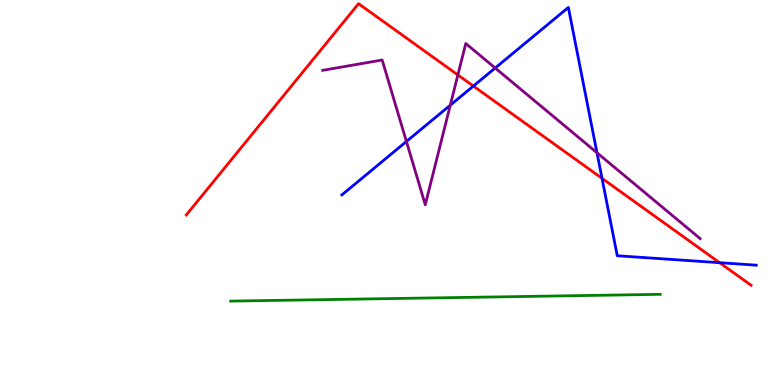[{'lines': ['blue', 'red'], 'intersections': [{'x': 6.11, 'y': 7.76}, {'x': 7.77, 'y': 5.37}, {'x': 9.29, 'y': 3.18}]}, {'lines': ['green', 'red'], 'intersections': []}, {'lines': ['purple', 'red'], 'intersections': [{'x': 5.91, 'y': 8.05}]}, {'lines': ['blue', 'green'], 'intersections': []}, {'lines': ['blue', 'purple'], 'intersections': [{'x': 5.24, 'y': 6.33}, {'x': 5.81, 'y': 7.27}, {'x': 6.39, 'y': 8.23}, {'x': 7.7, 'y': 6.03}]}, {'lines': ['green', 'purple'], 'intersections': []}]